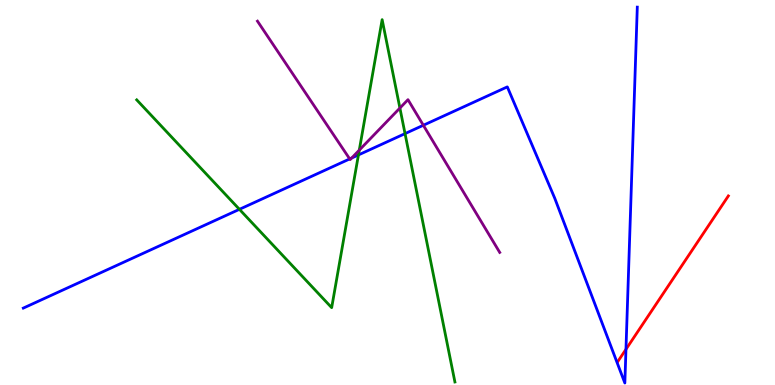[{'lines': ['blue', 'red'], 'intersections': [{'x': 8.08, 'y': 0.927}]}, {'lines': ['green', 'red'], 'intersections': []}, {'lines': ['purple', 'red'], 'intersections': []}, {'lines': ['blue', 'green'], 'intersections': [{'x': 3.09, 'y': 4.56}, {'x': 4.62, 'y': 5.98}, {'x': 5.23, 'y': 6.53}]}, {'lines': ['blue', 'purple'], 'intersections': [{'x': 4.51, 'y': 5.87}, {'x': 4.54, 'y': 5.9}, {'x': 5.46, 'y': 6.75}]}, {'lines': ['green', 'purple'], 'intersections': [{'x': 4.64, 'y': 6.1}, {'x': 5.16, 'y': 7.19}]}]